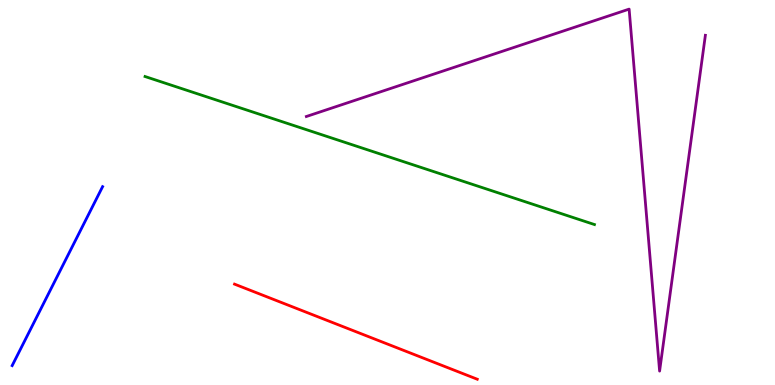[{'lines': ['blue', 'red'], 'intersections': []}, {'lines': ['green', 'red'], 'intersections': []}, {'lines': ['purple', 'red'], 'intersections': []}, {'lines': ['blue', 'green'], 'intersections': []}, {'lines': ['blue', 'purple'], 'intersections': []}, {'lines': ['green', 'purple'], 'intersections': []}]